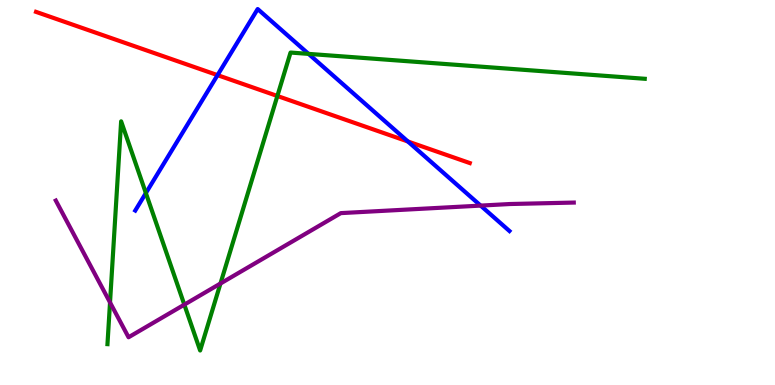[{'lines': ['blue', 'red'], 'intersections': [{'x': 2.81, 'y': 8.05}, {'x': 5.26, 'y': 6.33}]}, {'lines': ['green', 'red'], 'intersections': [{'x': 3.58, 'y': 7.51}]}, {'lines': ['purple', 'red'], 'intersections': []}, {'lines': ['blue', 'green'], 'intersections': [{'x': 1.88, 'y': 4.98}, {'x': 3.98, 'y': 8.6}]}, {'lines': ['blue', 'purple'], 'intersections': [{'x': 6.2, 'y': 4.66}]}, {'lines': ['green', 'purple'], 'intersections': [{'x': 1.42, 'y': 2.14}, {'x': 2.38, 'y': 2.09}, {'x': 2.84, 'y': 2.64}]}]